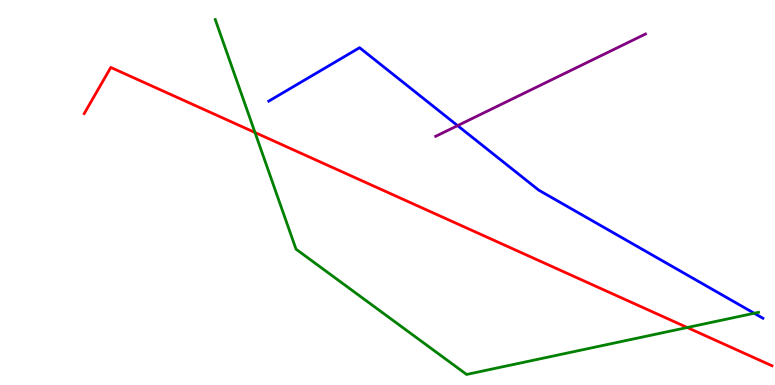[{'lines': ['blue', 'red'], 'intersections': []}, {'lines': ['green', 'red'], 'intersections': [{'x': 3.29, 'y': 6.56}, {'x': 8.87, 'y': 1.49}]}, {'lines': ['purple', 'red'], 'intersections': []}, {'lines': ['blue', 'green'], 'intersections': [{'x': 9.73, 'y': 1.86}]}, {'lines': ['blue', 'purple'], 'intersections': [{'x': 5.9, 'y': 6.74}]}, {'lines': ['green', 'purple'], 'intersections': []}]